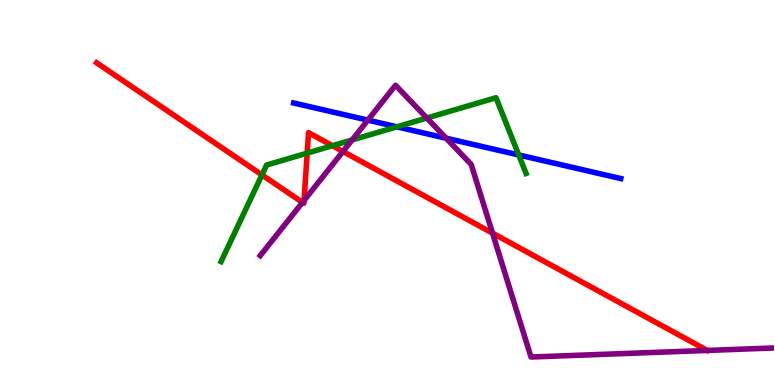[{'lines': ['blue', 'red'], 'intersections': []}, {'lines': ['green', 'red'], 'intersections': [{'x': 3.38, 'y': 5.46}, {'x': 3.96, 'y': 6.02}, {'x': 4.29, 'y': 6.22}]}, {'lines': ['purple', 'red'], 'intersections': [{'x': 3.9, 'y': 4.74}, {'x': 3.92, 'y': 4.79}, {'x': 4.43, 'y': 6.07}, {'x': 6.36, 'y': 3.94}]}, {'lines': ['blue', 'green'], 'intersections': [{'x': 5.12, 'y': 6.71}, {'x': 6.69, 'y': 5.97}]}, {'lines': ['blue', 'purple'], 'intersections': [{'x': 4.75, 'y': 6.88}, {'x': 5.76, 'y': 6.41}]}, {'lines': ['green', 'purple'], 'intersections': [{'x': 4.54, 'y': 6.37}, {'x': 5.51, 'y': 6.93}]}]